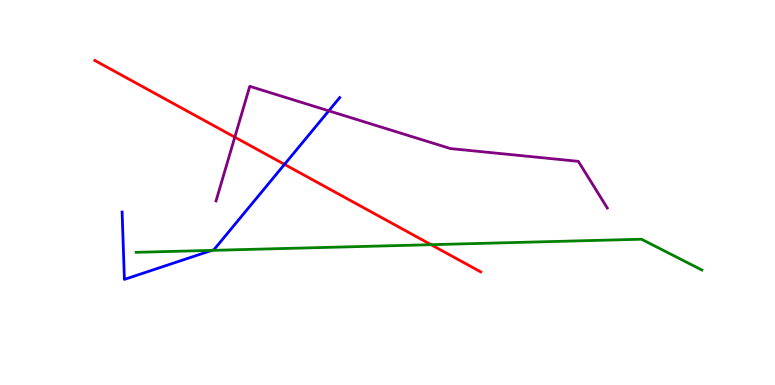[{'lines': ['blue', 'red'], 'intersections': [{'x': 3.67, 'y': 5.73}]}, {'lines': ['green', 'red'], 'intersections': [{'x': 5.56, 'y': 3.64}]}, {'lines': ['purple', 'red'], 'intersections': [{'x': 3.03, 'y': 6.44}]}, {'lines': ['blue', 'green'], 'intersections': [{'x': 2.73, 'y': 3.5}]}, {'lines': ['blue', 'purple'], 'intersections': [{'x': 4.24, 'y': 7.12}]}, {'lines': ['green', 'purple'], 'intersections': []}]